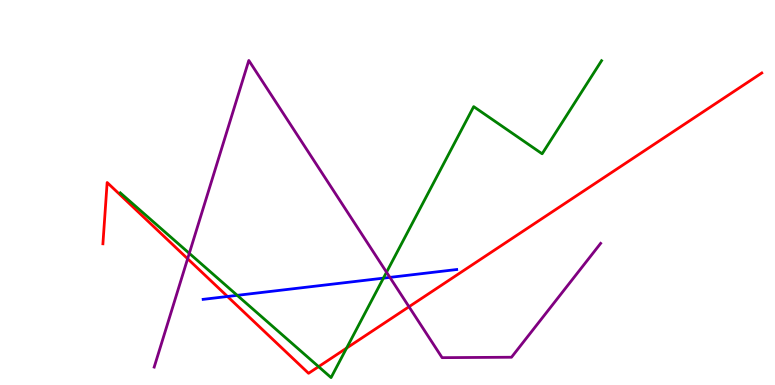[{'lines': ['blue', 'red'], 'intersections': [{'x': 2.94, 'y': 2.3}]}, {'lines': ['green', 'red'], 'intersections': [{'x': 4.11, 'y': 0.477}, {'x': 4.47, 'y': 0.958}]}, {'lines': ['purple', 'red'], 'intersections': [{'x': 2.42, 'y': 3.28}, {'x': 5.28, 'y': 2.03}]}, {'lines': ['blue', 'green'], 'intersections': [{'x': 3.06, 'y': 2.33}, {'x': 4.95, 'y': 2.78}]}, {'lines': ['blue', 'purple'], 'intersections': [{'x': 5.03, 'y': 2.8}]}, {'lines': ['green', 'purple'], 'intersections': [{'x': 2.44, 'y': 3.42}, {'x': 4.99, 'y': 2.93}]}]